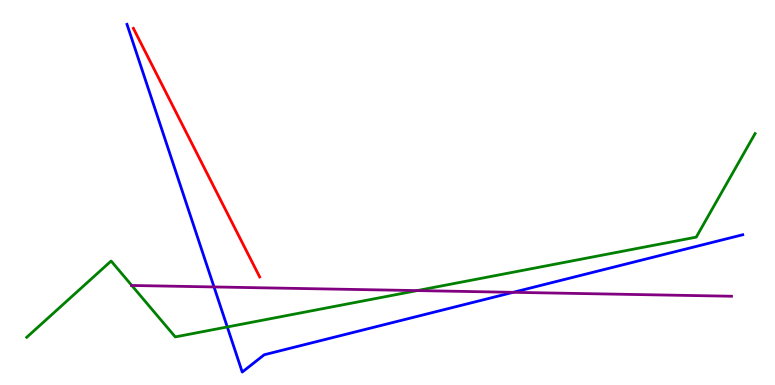[{'lines': ['blue', 'red'], 'intersections': []}, {'lines': ['green', 'red'], 'intersections': []}, {'lines': ['purple', 'red'], 'intersections': []}, {'lines': ['blue', 'green'], 'intersections': [{'x': 2.93, 'y': 1.51}]}, {'lines': ['blue', 'purple'], 'intersections': [{'x': 2.76, 'y': 2.55}, {'x': 6.62, 'y': 2.41}]}, {'lines': ['green', 'purple'], 'intersections': [{'x': 1.7, 'y': 2.59}, {'x': 5.38, 'y': 2.45}]}]